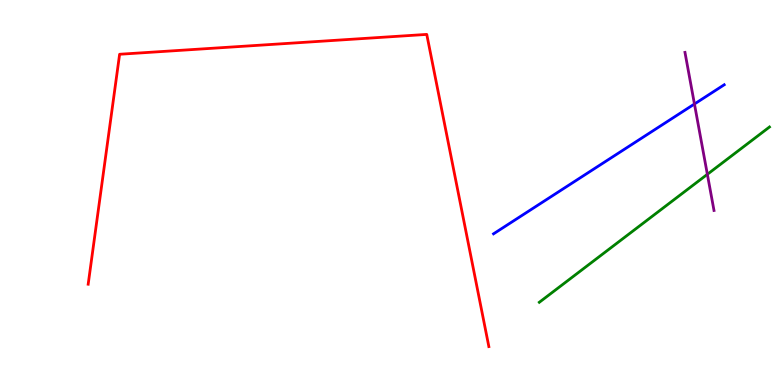[{'lines': ['blue', 'red'], 'intersections': []}, {'lines': ['green', 'red'], 'intersections': []}, {'lines': ['purple', 'red'], 'intersections': []}, {'lines': ['blue', 'green'], 'intersections': []}, {'lines': ['blue', 'purple'], 'intersections': [{'x': 8.96, 'y': 7.3}]}, {'lines': ['green', 'purple'], 'intersections': [{'x': 9.13, 'y': 5.47}]}]